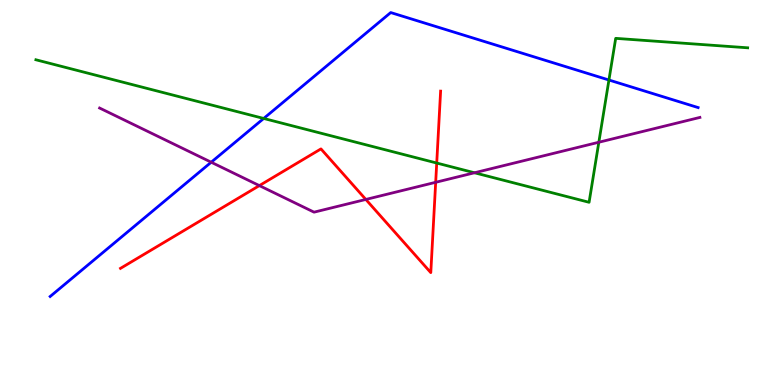[{'lines': ['blue', 'red'], 'intersections': []}, {'lines': ['green', 'red'], 'intersections': [{'x': 5.64, 'y': 5.77}]}, {'lines': ['purple', 'red'], 'intersections': [{'x': 3.35, 'y': 5.18}, {'x': 4.72, 'y': 4.82}, {'x': 5.62, 'y': 5.26}]}, {'lines': ['blue', 'green'], 'intersections': [{'x': 3.4, 'y': 6.92}, {'x': 7.86, 'y': 7.92}]}, {'lines': ['blue', 'purple'], 'intersections': [{'x': 2.73, 'y': 5.79}]}, {'lines': ['green', 'purple'], 'intersections': [{'x': 6.12, 'y': 5.51}, {'x': 7.73, 'y': 6.31}]}]